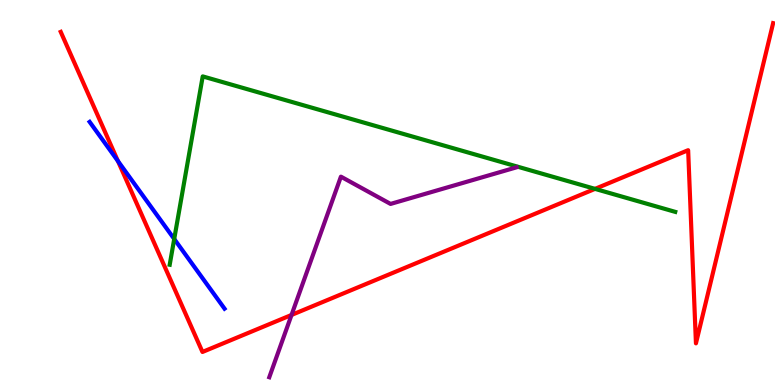[{'lines': ['blue', 'red'], 'intersections': [{'x': 1.52, 'y': 5.82}]}, {'lines': ['green', 'red'], 'intersections': [{'x': 7.68, 'y': 5.09}]}, {'lines': ['purple', 'red'], 'intersections': [{'x': 3.76, 'y': 1.82}]}, {'lines': ['blue', 'green'], 'intersections': [{'x': 2.25, 'y': 3.79}]}, {'lines': ['blue', 'purple'], 'intersections': []}, {'lines': ['green', 'purple'], 'intersections': []}]